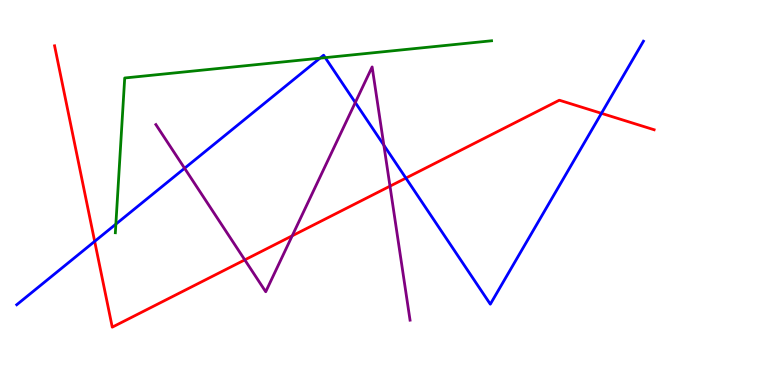[{'lines': ['blue', 'red'], 'intersections': [{'x': 1.22, 'y': 3.73}, {'x': 5.24, 'y': 5.37}, {'x': 7.76, 'y': 7.06}]}, {'lines': ['green', 'red'], 'intersections': []}, {'lines': ['purple', 'red'], 'intersections': [{'x': 3.16, 'y': 3.25}, {'x': 3.77, 'y': 3.88}, {'x': 5.03, 'y': 5.16}]}, {'lines': ['blue', 'green'], 'intersections': [{'x': 1.5, 'y': 4.18}, {'x': 4.13, 'y': 8.49}, {'x': 4.2, 'y': 8.5}]}, {'lines': ['blue', 'purple'], 'intersections': [{'x': 2.38, 'y': 5.63}, {'x': 4.58, 'y': 7.34}, {'x': 4.95, 'y': 6.23}]}, {'lines': ['green', 'purple'], 'intersections': []}]